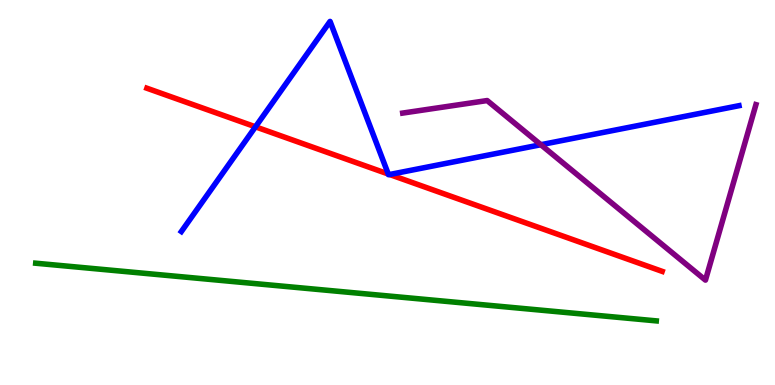[{'lines': ['blue', 'red'], 'intersections': [{'x': 3.3, 'y': 6.71}, {'x': 5.01, 'y': 5.48}, {'x': 5.03, 'y': 5.47}]}, {'lines': ['green', 'red'], 'intersections': []}, {'lines': ['purple', 'red'], 'intersections': []}, {'lines': ['blue', 'green'], 'intersections': []}, {'lines': ['blue', 'purple'], 'intersections': [{'x': 6.98, 'y': 6.24}]}, {'lines': ['green', 'purple'], 'intersections': []}]